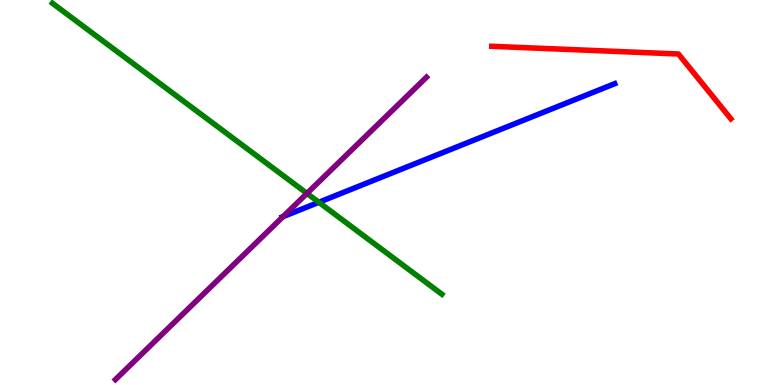[{'lines': ['blue', 'red'], 'intersections': []}, {'lines': ['green', 'red'], 'intersections': []}, {'lines': ['purple', 'red'], 'intersections': []}, {'lines': ['blue', 'green'], 'intersections': [{'x': 4.11, 'y': 4.75}]}, {'lines': ['blue', 'purple'], 'intersections': [{'x': 3.65, 'y': 4.37}]}, {'lines': ['green', 'purple'], 'intersections': [{'x': 3.96, 'y': 4.98}]}]